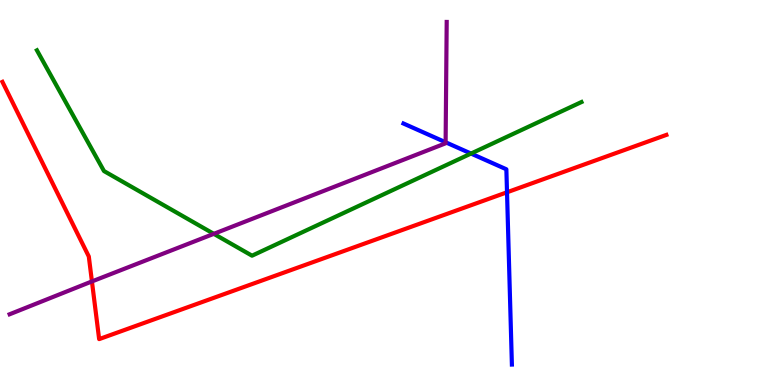[{'lines': ['blue', 'red'], 'intersections': [{'x': 6.54, 'y': 5.01}]}, {'lines': ['green', 'red'], 'intersections': []}, {'lines': ['purple', 'red'], 'intersections': [{'x': 1.19, 'y': 2.69}]}, {'lines': ['blue', 'green'], 'intersections': [{'x': 6.08, 'y': 6.01}]}, {'lines': ['blue', 'purple'], 'intersections': [{'x': 5.75, 'y': 6.3}]}, {'lines': ['green', 'purple'], 'intersections': [{'x': 2.76, 'y': 3.93}]}]